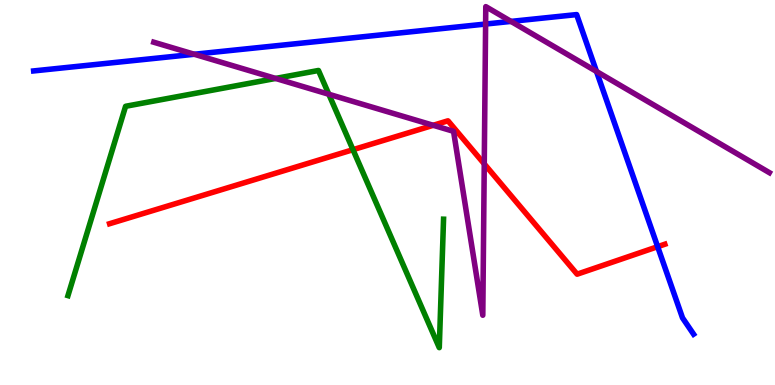[{'lines': ['blue', 'red'], 'intersections': [{'x': 8.49, 'y': 3.59}]}, {'lines': ['green', 'red'], 'intersections': [{'x': 4.55, 'y': 6.11}]}, {'lines': ['purple', 'red'], 'intersections': [{'x': 5.59, 'y': 6.75}, {'x': 6.25, 'y': 5.74}]}, {'lines': ['blue', 'green'], 'intersections': []}, {'lines': ['blue', 'purple'], 'intersections': [{'x': 2.51, 'y': 8.59}, {'x': 6.27, 'y': 9.38}, {'x': 6.59, 'y': 9.44}, {'x': 7.7, 'y': 8.14}]}, {'lines': ['green', 'purple'], 'intersections': [{'x': 3.56, 'y': 7.96}, {'x': 4.24, 'y': 7.55}]}]